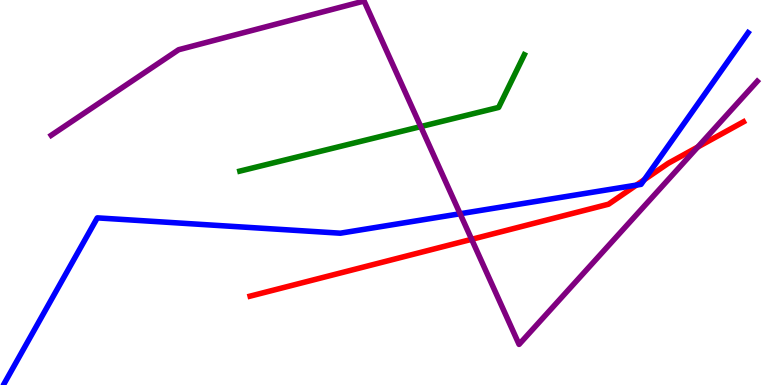[{'lines': ['blue', 'red'], 'intersections': [{'x': 8.21, 'y': 5.19}, {'x': 8.31, 'y': 5.33}]}, {'lines': ['green', 'red'], 'intersections': []}, {'lines': ['purple', 'red'], 'intersections': [{'x': 6.09, 'y': 3.78}, {'x': 9.0, 'y': 6.18}]}, {'lines': ['blue', 'green'], 'intersections': []}, {'lines': ['blue', 'purple'], 'intersections': [{'x': 5.94, 'y': 4.45}]}, {'lines': ['green', 'purple'], 'intersections': [{'x': 5.43, 'y': 6.71}]}]